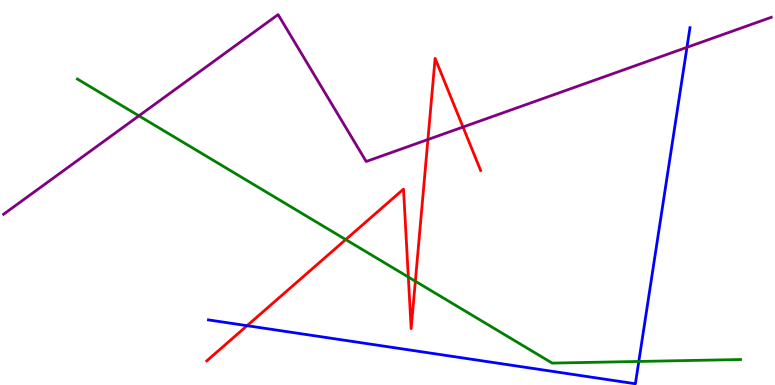[{'lines': ['blue', 'red'], 'intersections': [{'x': 3.19, 'y': 1.54}]}, {'lines': ['green', 'red'], 'intersections': [{'x': 4.46, 'y': 3.78}, {'x': 5.27, 'y': 2.8}, {'x': 5.36, 'y': 2.7}]}, {'lines': ['purple', 'red'], 'intersections': [{'x': 5.52, 'y': 6.38}, {'x': 5.97, 'y': 6.7}]}, {'lines': ['blue', 'green'], 'intersections': [{'x': 8.24, 'y': 0.612}]}, {'lines': ['blue', 'purple'], 'intersections': [{'x': 8.86, 'y': 8.77}]}, {'lines': ['green', 'purple'], 'intersections': [{'x': 1.79, 'y': 6.99}]}]